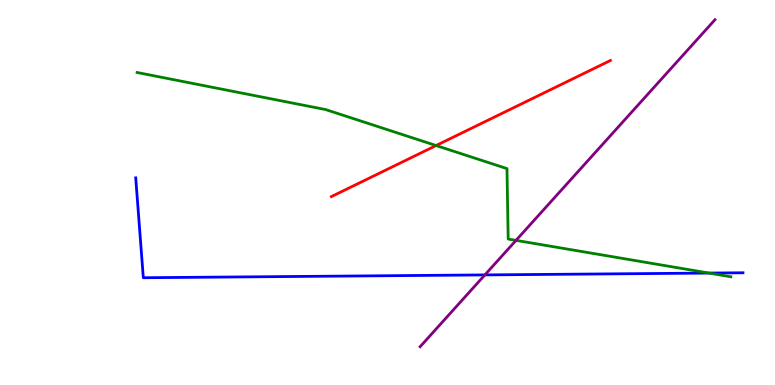[{'lines': ['blue', 'red'], 'intersections': []}, {'lines': ['green', 'red'], 'intersections': [{'x': 5.63, 'y': 6.22}]}, {'lines': ['purple', 'red'], 'intersections': []}, {'lines': ['blue', 'green'], 'intersections': [{'x': 9.15, 'y': 2.91}]}, {'lines': ['blue', 'purple'], 'intersections': [{'x': 6.26, 'y': 2.86}]}, {'lines': ['green', 'purple'], 'intersections': [{'x': 6.66, 'y': 3.76}]}]